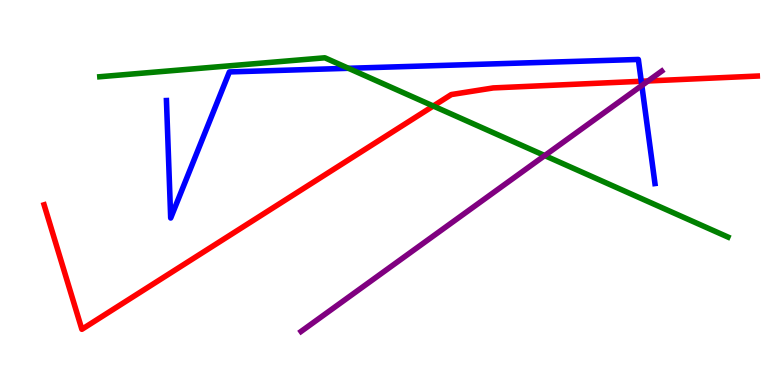[{'lines': ['blue', 'red'], 'intersections': [{'x': 8.27, 'y': 7.89}]}, {'lines': ['green', 'red'], 'intersections': [{'x': 5.59, 'y': 7.25}]}, {'lines': ['purple', 'red'], 'intersections': [{'x': 8.36, 'y': 7.9}]}, {'lines': ['blue', 'green'], 'intersections': [{'x': 4.5, 'y': 8.23}]}, {'lines': ['blue', 'purple'], 'intersections': [{'x': 8.28, 'y': 7.78}]}, {'lines': ['green', 'purple'], 'intersections': [{'x': 7.03, 'y': 5.96}]}]